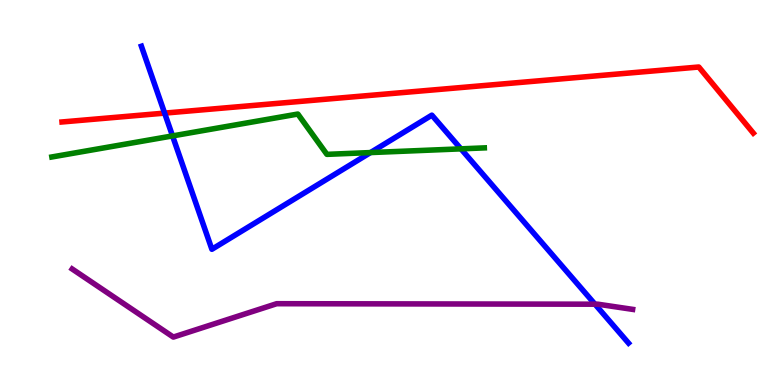[{'lines': ['blue', 'red'], 'intersections': [{'x': 2.12, 'y': 7.06}]}, {'lines': ['green', 'red'], 'intersections': []}, {'lines': ['purple', 'red'], 'intersections': []}, {'lines': ['blue', 'green'], 'intersections': [{'x': 2.23, 'y': 6.47}, {'x': 4.78, 'y': 6.04}, {'x': 5.95, 'y': 6.13}]}, {'lines': ['blue', 'purple'], 'intersections': [{'x': 7.68, 'y': 2.1}]}, {'lines': ['green', 'purple'], 'intersections': []}]